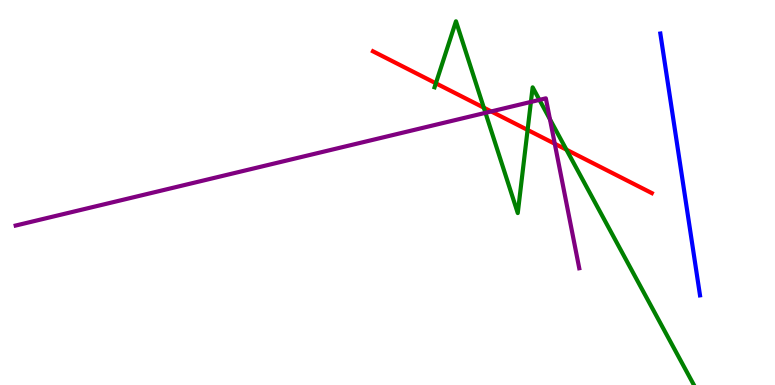[{'lines': ['blue', 'red'], 'intersections': []}, {'lines': ['green', 'red'], 'intersections': [{'x': 5.62, 'y': 7.84}, {'x': 6.24, 'y': 7.2}, {'x': 6.81, 'y': 6.63}, {'x': 7.31, 'y': 6.11}]}, {'lines': ['purple', 'red'], 'intersections': [{'x': 6.34, 'y': 7.11}, {'x': 7.16, 'y': 6.27}]}, {'lines': ['blue', 'green'], 'intersections': []}, {'lines': ['blue', 'purple'], 'intersections': []}, {'lines': ['green', 'purple'], 'intersections': [{'x': 6.26, 'y': 7.07}, {'x': 6.85, 'y': 7.35}, {'x': 6.96, 'y': 7.41}, {'x': 7.1, 'y': 6.9}]}]